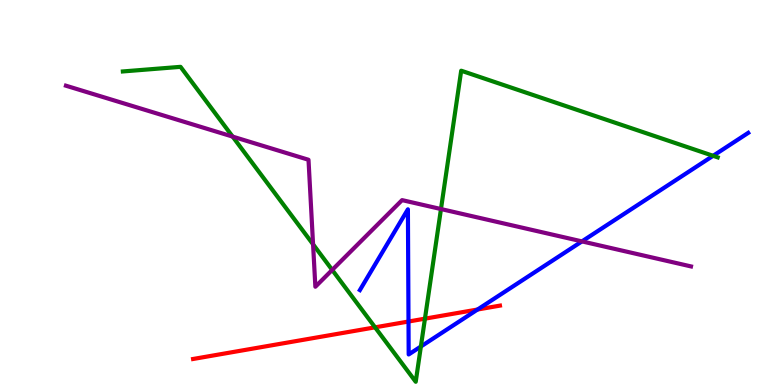[{'lines': ['blue', 'red'], 'intersections': [{'x': 5.27, 'y': 1.65}, {'x': 6.16, 'y': 1.96}]}, {'lines': ['green', 'red'], 'intersections': [{'x': 4.84, 'y': 1.5}, {'x': 5.48, 'y': 1.72}]}, {'lines': ['purple', 'red'], 'intersections': []}, {'lines': ['blue', 'green'], 'intersections': [{'x': 5.43, 'y': 1.0}, {'x': 9.2, 'y': 5.95}]}, {'lines': ['blue', 'purple'], 'intersections': [{'x': 7.51, 'y': 3.73}]}, {'lines': ['green', 'purple'], 'intersections': [{'x': 3.0, 'y': 6.45}, {'x': 4.04, 'y': 3.65}, {'x': 4.29, 'y': 2.99}, {'x': 5.69, 'y': 4.57}]}]